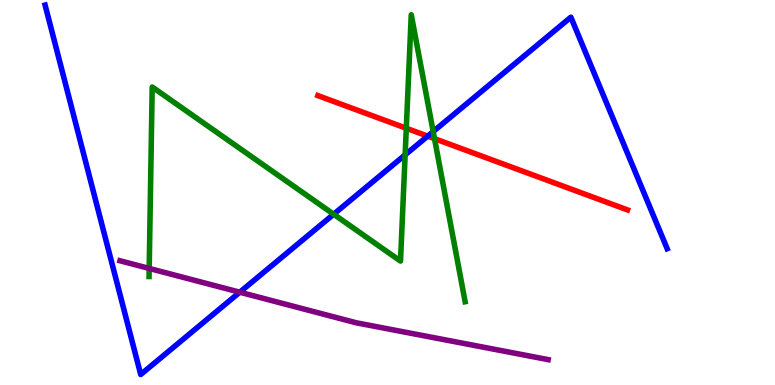[{'lines': ['blue', 'red'], 'intersections': [{'x': 5.52, 'y': 6.46}]}, {'lines': ['green', 'red'], 'intersections': [{'x': 5.24, 'y': 6.67}, {'x': 5.61, 'y': 6.4}]}, {'lines': ['purple', 'red'], 'intersections': []}, {'lines': ['blue', 'green'], 'intersections': [{'x': 4.31, 'y': 4.44}, {'x': 5.23, 'y': 5.98}, {'x': 5.59, 'y': 6.58}]}, {'lines': ['blue', 'purple'], 'intersections': [{'x': 3.09, 'y': 2.41}]}, {'lines': ['green', 'purple'], 'intersections': [{'x': 1.93, 'y': 3.03}]}]